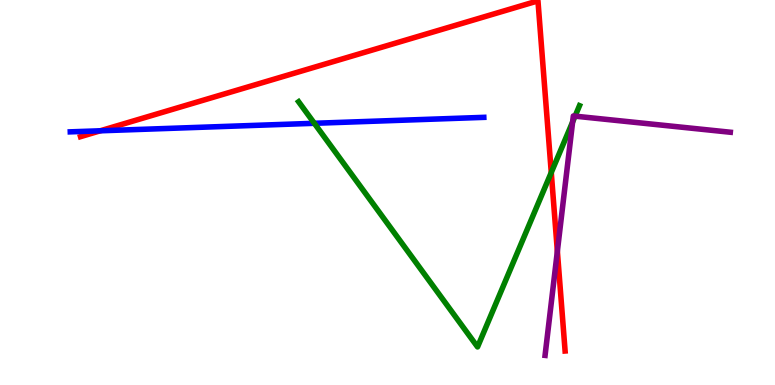[{'lines': ['blue', 'red'], 'intersections': [{'x': 1.29, 'y': 6.6}]}, {'lines': ['green', 'red'], 'intersections': [{'x': 7.11, 'y': 5.52}]}, {'lines': ['purple', 'red'], 'intersections': [{'x': 7.19, 'y': 3.48}]}, {'lines': ['blue', 'green'], 'intersections': [{'x': 4.06, 'y': 6.8}]}, {'lines': ['blue', 'purple'], 'intersections': []}, {'lines': ['green', 'purple'], 'intersections': [{'x': 7.39, 'y': 6.83}, {'x': 7.42, 'y': 6.98}]}]